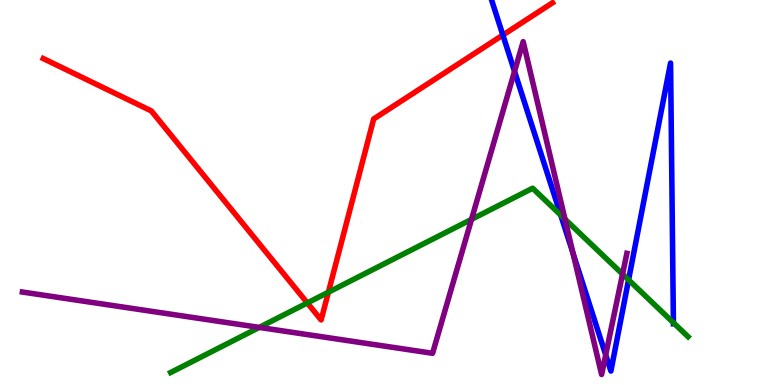[{'lines': ['blue', 'red'], 'intersections': [{'x': 6.49, 'y': 9.09}]}, {'lines': ['green', 'red'], 'intersections': [{'x': 3.97, 'y': 2.13}, {'x': 4.24, 'y': 2.41}]}, {'lines': ['purple', 'red'], 'intersections': []}, {'lines': ['blue', 'green'], 'intersections': [{'x': 7.24, 'y': 4.41}, {'x': 8.11, 'y': 2.73}, {'x': 8.69, 'y': 1.62}]}, {'lines': ['blue', 'purple'], 'intersections': [{'x': 6.64, 'y': 8.15}, {'x': 7.39, 'y': 3.42}, {'x': 7.82, 'y': 0.782}]}, {'lines': ['green', 'purple'], 'intersections': [{'x': 3.35, 'y': 1.5}, {'x': 6.08, 'y': 4.3}, {'x': 7.29, 'y': 4.31}, {'x': 8.03, 'y': 2.88}]}]